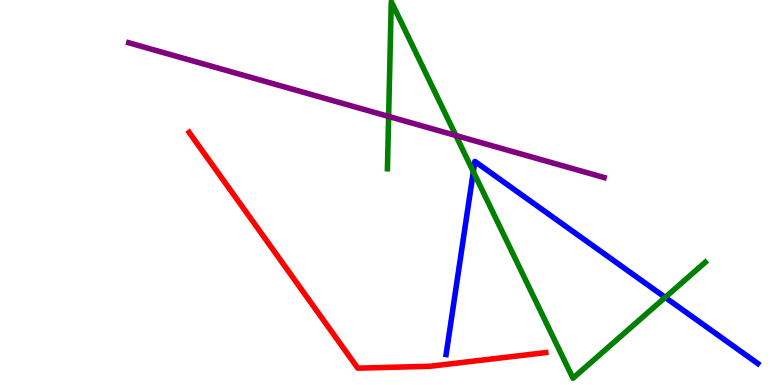[{'lines': ['blue', 'red'], 'intersections': []}, {'lines': ['green', 'red'], 'intersections': []}, {'lines': ['purple', 'red'], 'intersections': []}, {'lines': ['blue', 'green'], 'intersections': [{'x': 6.11, 'y': 5.54}, {'x': 8.58, 'y': 2.28}]}, {'lines': ['blue', 'purple'], 'intersections': []}, {'lines': ['green', 'purple'], 'intersections': [{'x': 5.01, 'y': 6.98}, {'x': 5.88, 'y': 6.48}]}]